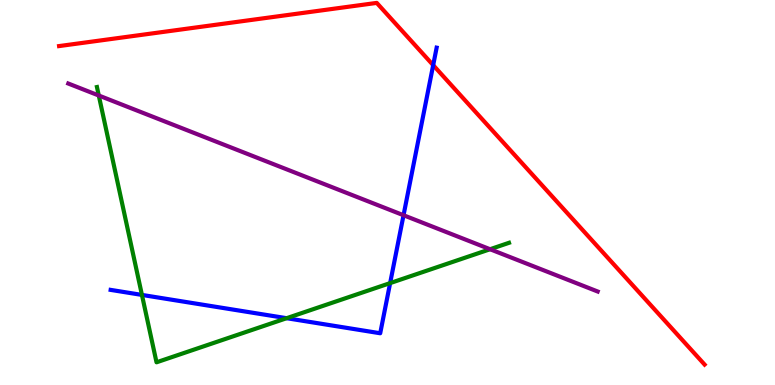[{'lines': ['blue', 'red'], 'intersections': [{'x': 5.59, 'y': 8.31}]}, {'lines': ['green', 'red'], 'intersections': []}, {'lines': ['purple', 'red'], 'intersections': []}, {'lines': ['blue', 'green'], 'intersections': [{'x': 1.83, 'y': 2.34}, {'x': 3.7, 'y': 1.74}, {'x': 5.03, 'y': 2.65}]}, {'lines': ['blue', 'purple'], 'intersections': [{'x': 5.21, 'y': 4.41}]}, {'lines': ['green', 'purple'], 'intersections': [{'x': 1.27, 'y': 7.52}, {'x': 6.32, 'y': 3.53}]}]